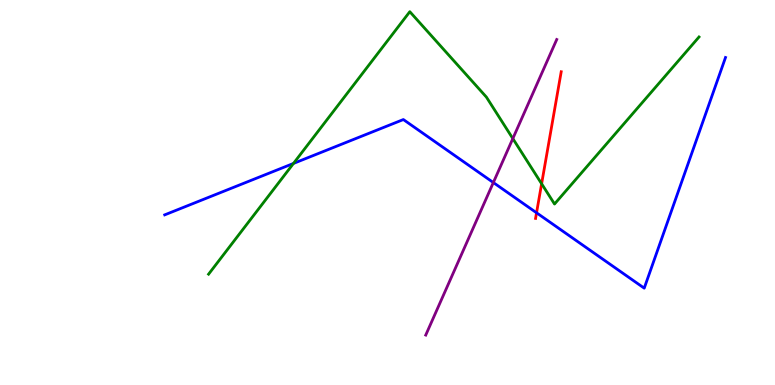[{'lines': ['blue', 'red'], 'intersections': [{'x': 6.92, 'y': 4.47}]}, {'lines': ['green', 'red'], 'intersections': [{'x': 6.99, 'y': 5.23}]}, {'lines': ['purple', 'red'], 'intersections': []}, {'lines': ['blue', 'green'], 'intersections': [{'x': 3.79, 'y': 5.75}]}, {'lines': ['blue', 'purple'], 'intersections': [{'x': 6.37, 'y': 5.26}]}, {'lines': ['green', 'purple'], 'intersections': [{'x': 6.62, 'y': 6.4}]}]